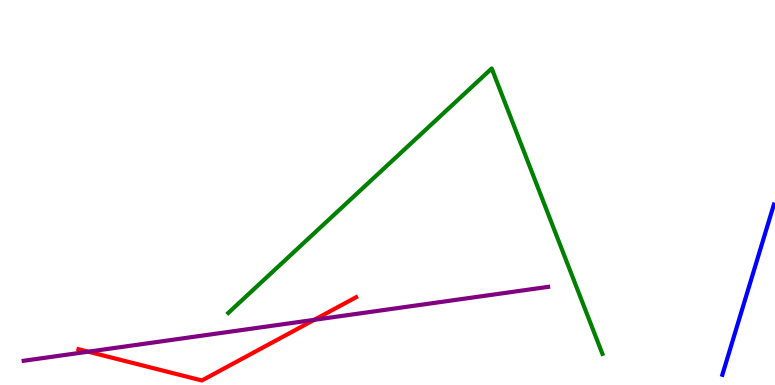[{'lines': ['blue', 'red'], 'intersections': []}, {'lines': ['green', 'red'], 'intersections': []}, {'lines': ['purple', 'red'], 'intersections': [{'x': 1.14, 'y': 0.865}, {'x': 4.05, 'y': 1.69}]}, {'lines': ['blue', 'green'], 'intersections': []}, {'lines': ['blue', 'purple'], 'intersections': []}, {'lines': ['green', 'purple'], 'intersections': []}]